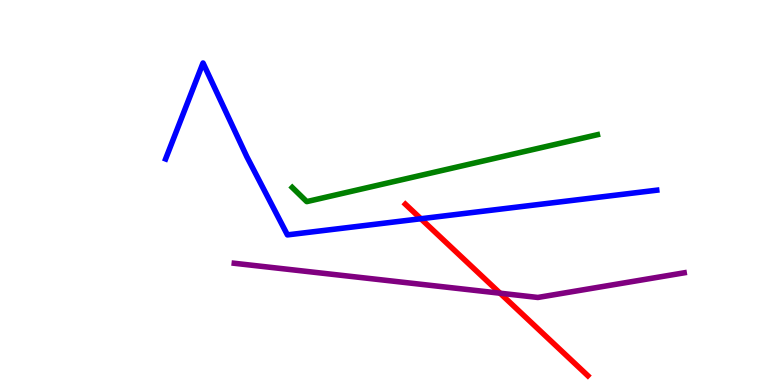[{'lines': ['blue', 'red'], 'intersections': [{'x': 5.43, 'y': 4.32}]}, {'lines': ['green', 'red'], 'intersections': []}, {'lines': ['purple', 'red'], 'intersections': [{'x': 6.45, 'y': 2.38}]}, {'lines': ['blue', 'green'], 'intersections': []}, {'lines': ['blue', 'purple'], 'intersections': []}, {'lines': ['green', 'purple'], 'intersections': []}]